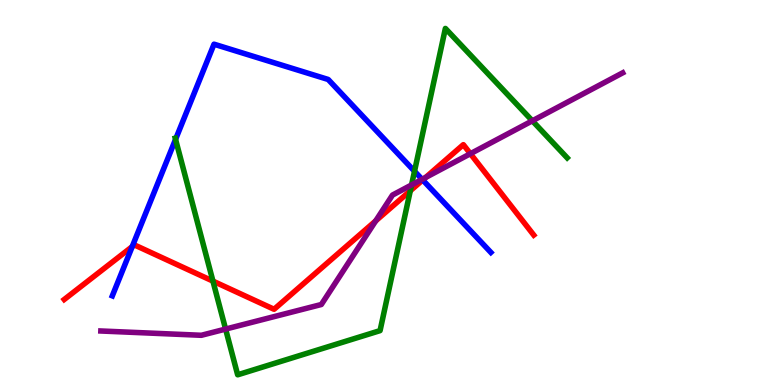[{'lines': ['blue', 'red'], 'intersections': [{'x': 1.71, 'y': 3.59}, {'x': 5.45, 'y': 5.33}]}, {'lines': ['green', 'red'], 'intersections': [{'x': 2.75, 'y': 2.7}, {'x': 5.29, 'y': 5.04}]}, {'lines': ['purple', 'red'], 'intersections': [{'x': 4.85, 'y': 4.26}, {'x': 5.49, 'y': 5.39}, {'x': 6.07, 'y': 6.01}]}, {'lines': ['blue', 'green'], 'intersections': [{'x': 2.27, 'y': 6.38}, {'x': 5.35, 'y': 5.55}]}, {'lines': ['blue', 'purple'], 'intersections': [{'x': 5.45, 'y': 5.34}]}, {'lines': ['green', 'purple'], 'intersections': [{'x': 2.91, 'y': 1.45}, {'x': 5.31, 'y': 5.2}, {'x': 6.87, 'y': 6.86}]}]